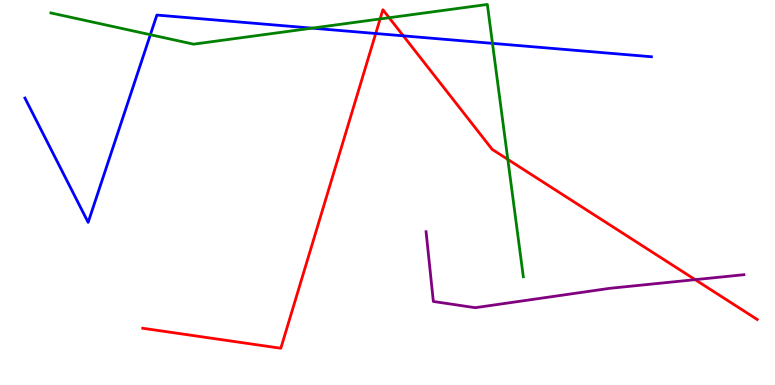[{'lines': ['blue', 'red'], 'intersections': [{'x': 4.85, 'y': 9.13}, {'x': 5.2, 'y': 9.07}]}, {'lines': ['green', 'red'], 'intersections': [{'x': 4.9, 'y': 9.51}, {'x': 5.02, 'y': 9.54}, {'x': 6.55, 'y': 5.86}]}, {'lines': ['purple', 'red'], 'intersections': [{'x': 8.97, 'y': 2.74}]}, {'lines': ['blue', 'green'], 'intersections': [{'x': 1.94, 'y': 9.1}, {'x': 4.03, 'y': 9.27}, {'x': 6.35, 'y': 8.87}]}, {'lines': ['blue', 'purple'], 'intersections': []}, {'lines': ['green', 'purple'], 'intersections': []}]